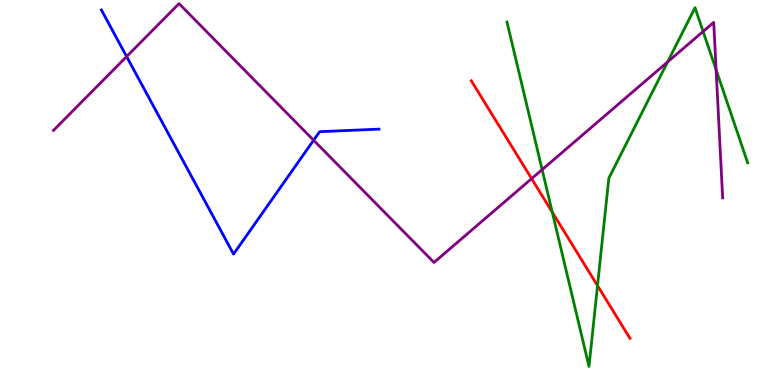[{'lines': ['blue', 'red'], 'intersections': []}, {'lines': ['green', 'red'], 'intersections': [{'x': 7.13, 'y': 4.49}, {'x': 7.71, 'y': 2.58}]}, {'lines': ['purple', 'red'], 'intersections': [{'x': 6.86, 'y': 5.36}]}, {'lines': ['blue', 'green'], 'intersections': []}, {'lines': ['blue', 'purple'], 'intersections': [{'x': 1.63, 'y': 8.53}, {'x': 4.05, 'y': 6.36}]}, {'lines': ['green', 'purple'], 'intersections': [{'x': 7.0, 'y': 5.59}, {'x': 8.61, 'y': 8.39}, {'x': 9.07, 'y': 9.18}, {'x': 9.24, 'y': 8.19}]}]